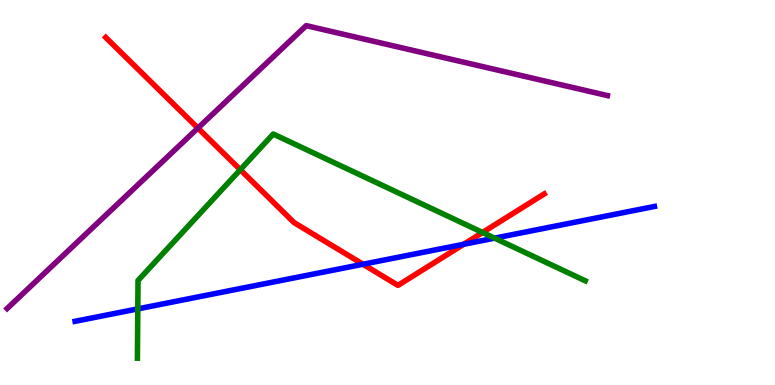[{'lines': ['blue', 'red'], 'intersections': [{'x': 4.68, 'y': 3.14}, {'x': 5.98, 'y': 3.66}]}, {'lines': ['green', 'red'], 'intersections': [{'x': 3.1, 'y': 5.59}, {'x': 6.23, 'y': 3.96}]}, {'lines': ['purple', 'red'], 'intersections': [{'x': 2.55, 'y': 6.67}]}, {'lines': ['blue', 'green'], 'intersections': [{'x': 1.78, 'y': 1.98}, {'x': 6.38, 'y': 3.81}]}, {'lines': ['blue', 'purple'], 'intersections': []}, {'lines': ['green', 'purple'], 'intersections': []}]